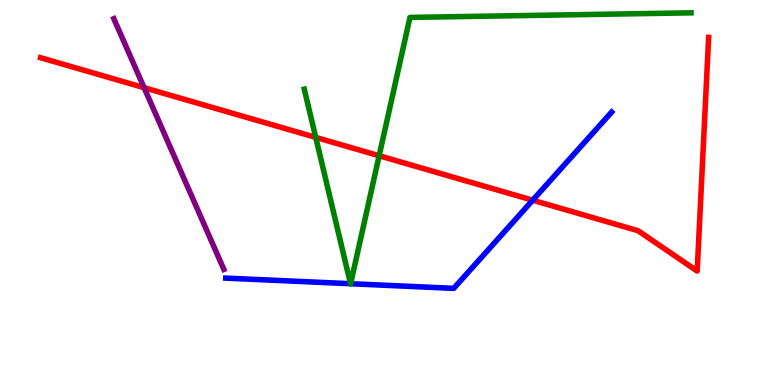[{'lines': ['blue', 'red'], 'intersections': [{'x': 6.87, 'y': 4.8}]}, {'lines': ['green', 'red'], 'intersections': [{'x': 4.07, 'y': 6.43}, {'x': 4.89, 'y': 5.95}]}, {'lines': ['purple', 'red'], 'intersections': [{'x': 1.86, 'y': 7.72}]}, {'lines': ['blue', 'green'], 'intersections': [{'x': 4.52, 'y': 2.63}, {'x': 4.52, 'y': 2.63}]}, {'lines': ['blue', 'purple'], 'intersections': []}, {'lines': ['green', 'purple'], 'intersections': []}]